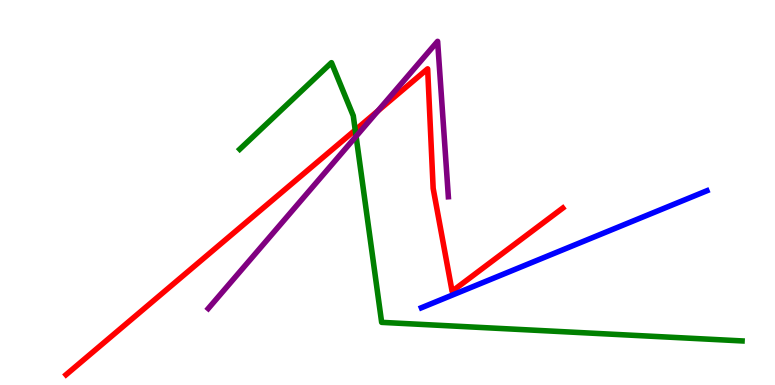[{'lines': ['blue', 'red'], 'intersections': []}, {'lines': ['green', 'red'], 'intersections': [{'x': 4.58, 'y': 6.62}]}, {'lines': ['purple', 'red'], 'intersections': [{'x': 4.88, 'y': 7.12}]}, {'lines': ['blue', 'green'], 'intersections': []}, {'lines': ['blue', 'purple'], 'intersections': []}, {'lines': ['green', 'purple'], 'intersections': [{'x': 4.59, 'y': 6.46}]}]